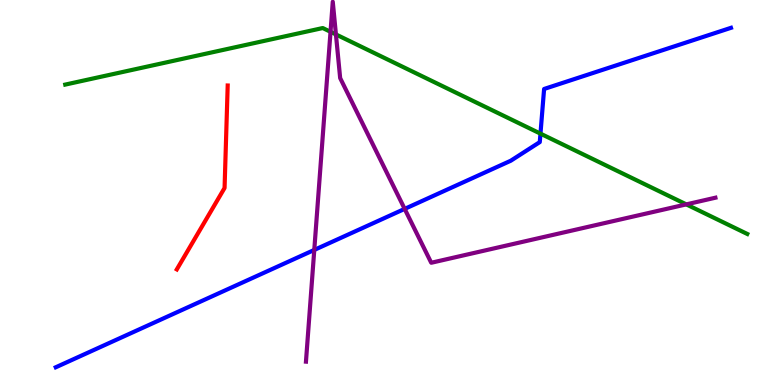[{'lines': ['blue', 'red'], 'intersections': []}, {'lines': ['green', 'red'], 'intersections': []}, {'lines': ['purple', 'red'], 'intersections': []}, {'lines': ['blue', 'green'], 'intersections': [{'x': 6.97, 'y': 6.53}]}, {'lines': ['blue', 'purple'], 'intersections': [{'x': 4.06, 'y': 3.51}, {'x': 5.22, 'y': 4.57}]}, {'lines': ['green', 'purple'], 'intersections': [{'x': 4.26, 'y': 9.17}, {'x': 4.33, 'y': 9.11}, {'x': 8.86, 'y': 4.69}]}]